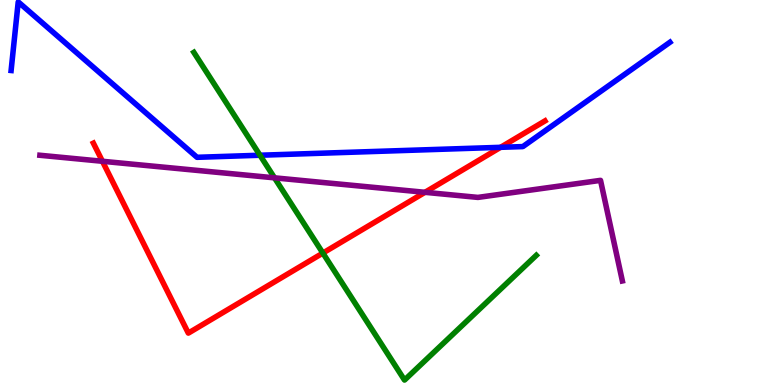[{'lines': ['blue', 'red'], 'intersections': [{'x': 6.46, 'y': 6.17}]}, {'lines': ['green', 'red'], 'intersections': [{'x': 4.17, 'y': 3.43}]}, {'lines': ['purple', 'red'], 'intersections': [{'x': 1.32, 'y': 5.81}, {'x': 5.48, 'y': 5.0}]}, {'lines': ['blue', 'green'], 'intersections': [{'x': 3.35, 'y': 5.97}]}, {'lines': ['blue', 'purple'], 'intersections': []}, {'lines': ['green', 'purple'], 'intersections': [{'x': 3.54, 'y': 5.38}]}]